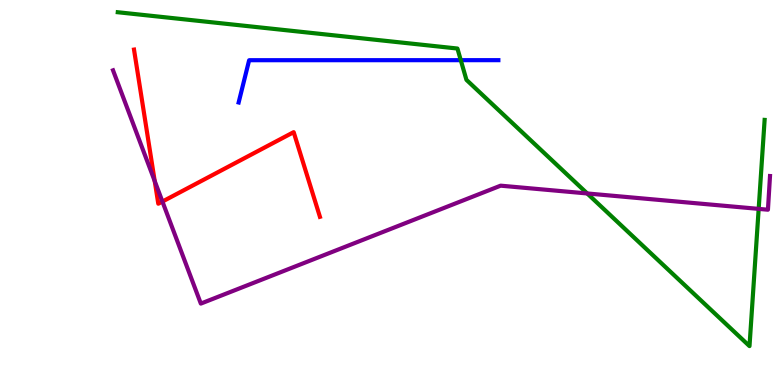[{'lines': ['blue', 'red'], 'intersections': []}, {'lines': ['green', 'red'], 'intersections': []}, {'lines': ['purple', 'red'], 'intersections': [{'x': 2.0, 'y': 5.3}, {'x': 2.1, 'y': 4.77}]}, {'lines': ['blue', 'green'], 'intersections': [{'x': 5.95, 'y': 8.44}]}, {'lines': ['blue', 'purple'], 'intersections': []}, {'lines': ['green', 'purple'], 'intersections': [{'x': 7.58, 'y': 4.98}, {'x': 9.79, 'y': 4.57}]}]